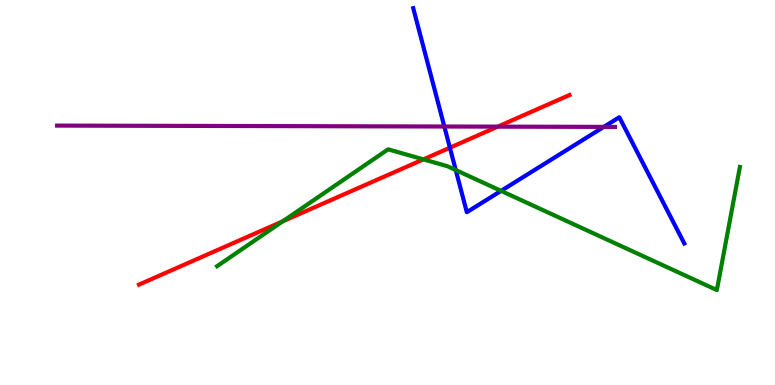[{'lines': ['blue', 'red'], 'intersections': [{'x': 5.8, 'y': 6.16}]}, {'lines': ['green', 'red'], 'intersections': [{'x': 3.65, 'y': 4.25}, {'x': 5.46, 'y': 5.86}]}, {'lines': ['purple', 'red'], 'intersections': [{'x': 6.42, 'y': 6.71}]}, {'lines': ['blue', 'green'], 'intersections': [{'x': 5.88, 'y': 5.58}, {'x': 6.47, 'y': 5.04}]}, {'lines': ['blue', 'purple'], 'intersections': [{'x': 5.73, 'y': 6.71}, {'x': 7.79, 'y': 6.7}]}, {'lines': ['green', 'purple'], 'intersections': []}]